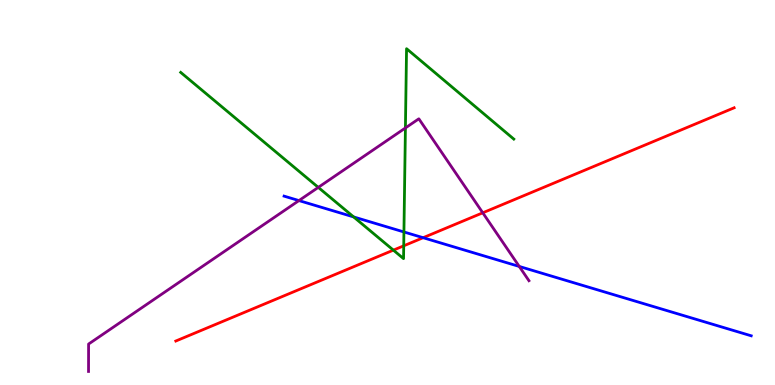[{'lines': ['blue', 'red'], 'intersections': [{'x': 5.46, 'y': 3.83}]}, {'lines': ['green', 'red'], 'intersections': [{'x': 5.08, 'y': 3.5}, {'x': 5.21, 'y': 3.62}]}, {'lines': ['purple', 'red'], 'intersections': [{'x': 6.23, 'y': 4.47}]}, {'lines': ['blue', 'green'], 'intersections': [{'x': 4.56, 'y': 4.37}, {'x': 5.21, 'y': 3.97}]}, {'lines': ['blue', 'purple'], 'intersections': [{'x': 3.86, 'y': 4.79}, {'x': 6.7, 'y': 3.08}]}, {'lines': ['green', 'purple'], 'intersections': [{'x': 4.11, 'y': 5.13}, {'x': 5.23, 'y': 6.68}]}]